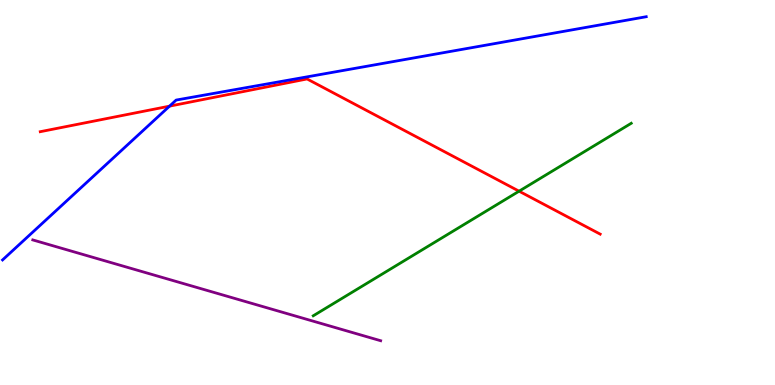[{'lines': ['blue', 'red'], 'intersections': [{'x': 2.19, 'y': 7.24}]}, {'lines': ['green', 'red'], 'intersections': [{'x': 6.7, 'y': 5.03}]}, {'lines': ['purple', 'red'], 'intersections': []}, {'lines': ['blue', 'green'], 'intersections': []}, {'lines': ['blue', 'purple'], 'intersections': []}, {'lines': ['green', 'purple'], 'intersections': []}]